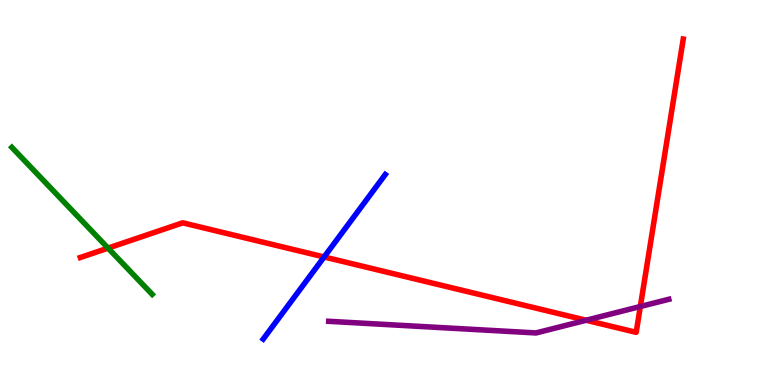[{'lines': ['blue', 'red'], 'intersections': [{'x': 4.18, 'y': 3.33}]}, {'lines': ['green', 'red'], 'intersections': [{'x': 1.39, 'y': 3.56}]}, {'lines': ['purple', 'red'], 'intersections': [{'x': 7.56, 'y': 1.68}, {'x': 8.26, 'y': 2.04}]}, {'lines': ['blue', 'green'], 'intersections': []}, {'lines': ['blue', 'purple'], 'intersections': []}, {'lines': ['green', 'purple'], 'intersections': []}]